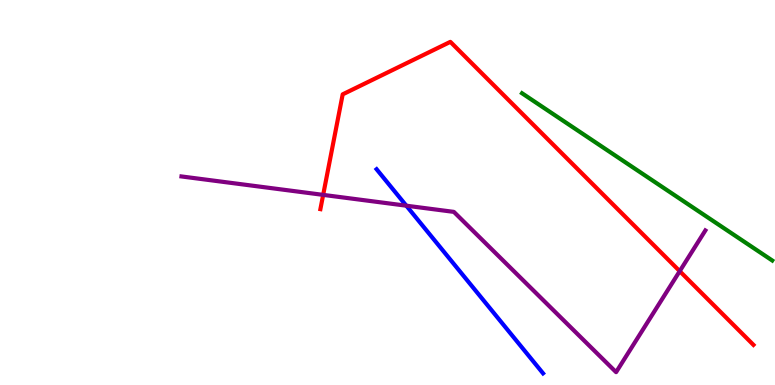[{'lines': ['blue', 'red'], 'intersections': []}, {'lines': ['green', 'red'], 'intersections': []}, {'lines': ['purple', 'red'], 'intersections': [{'x': 4.17, 'y': 4.94}, {'x': 8.77, 'y': 2.96}]}, {'lines': ['blue', 'green'], 'intersections': []}, {'lines': ['blue', 'purple'], 'intersections': [{'x': 5.24, 'y': 4.66}]}, {'lines': ['green', 'purple'], 'intersections': []}]